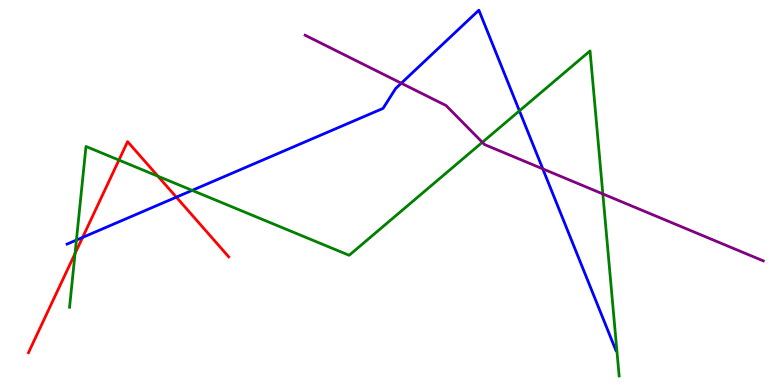[{'lines': ['blue', 'red'], 'intersections': [{'x': 1.07, 'y': 3.83}, {'x': 2.28, 'y': 4.88}]}, {'lines': ['green', 'red'], 'intersections': [{'x': 0.968, 'y': 3.42}, {'x': 1.53, 'y': 5.84}, {'x': 2.04, 'y': 5.42}]}, {'lines': ['purple', 'red'], 'intersections': []}, {'lines': ['blue', 'green'], 'intersections': [{'x': 0.986, 'y': 3.76}, {'x': 2.48, 'y': 5.06}, {'x': 6.7, 'y': 7.12}]}, {'lines': ['blue', 'purple'], 'intersections': [{'x': 5.18, 'y': 7.84}, {'x': 7.0, 'y': 5.61}]}, {'lines': ['green', 'purple'], 'intersections': [{'x': 6.22, 'y': 6.3}, {'x': 7.78, 'y': 4.96}]}]